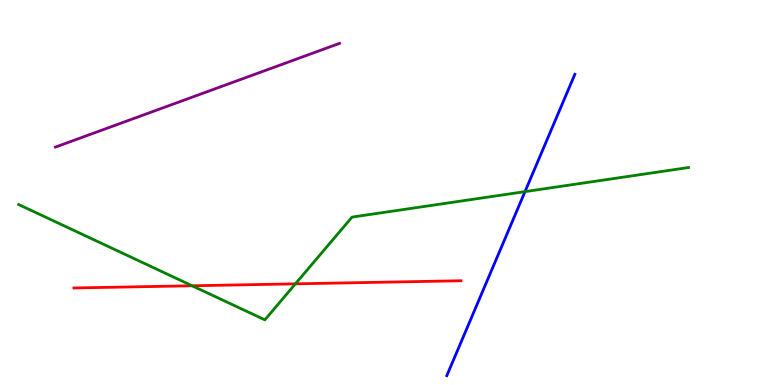[{'lines': ['blue', 'red'], 'intersections': []}, {'lines': ['green', 'red'], 'intersections': [{'x': 2.48, 'y': 2.58}, {'x': 3.81, 'y': 2.63}]}, {'lines': ['purple', 'red'], 'intersections': []}, {'lines': ['blue', 'green'], 'intersections': [{'x': 6.77, 'y': 5.02}]}, {'lines': ['blue', 'purple'], 'intersections': []}, {'lines': ['green', 'purple'], 'intersections': []}]